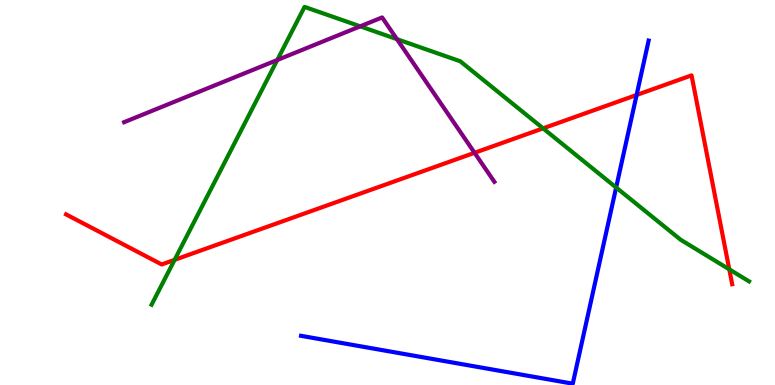[{'lines': ['blue', 'red'], 'intersections': [{'x': 8.21, 'y': 7.53}]}, {'lines': ['green', 'red'], 'intersections': [{'x': 2.25, 'y': 3.25}, {'x': 7.01, 'y': 6.67}, {'x': 9.41, 'y': 3.0}]}, {'lines': ['purple', 'red'], 'intersections': [{'x': 6.12, 'y': 6.03}]}, {'lines': ['blue', 'green'], 'intersections': [{'x': 7.95, 'y': 5.13}]}, {'lines': ['blue', 'purple'], 'intersections': []}, {'lines': ['green', 'purple'], 'intersections': [{'x': 3.58, 'y': 8.44}, {'x': 4.65, 'y': 9.32}, {'x': 5.12, 'y': 8.98}]}]